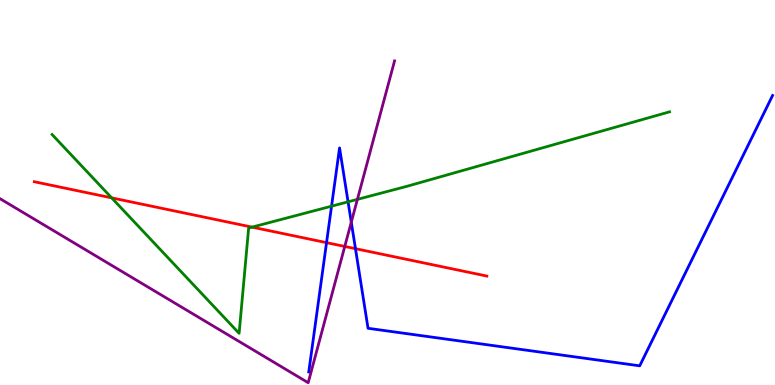[{'lines': ['blue', 'red'], 'intersections': [{'x': 4.21, 'y': 3.7}, {'x': 4.59, 'y': 3.54}]}, {'lines': ['green', 'red'], 'intersections': [{'x': 1.44, 'y': 4.86}, {'x': 3.25, 'y': 4.1}]}, {'lines': ['purple', 'red'], 'intersections': [{'x': 4.45, 'y': 3.6}]}, {'lines': ['blue', 'green'], 'intersections': [{'x': 4.28, 'y': 4.64}, {'x': 4.49, 'y': 4.76}]}, {'lines': ['blue', 'purple'], 'intersections': [{'x': 4.53, 'y': 4.23}]}, {'lines': ['green', 'purple'], 'intersections': [{'x': 4.61, 'y': 4.82}]}]